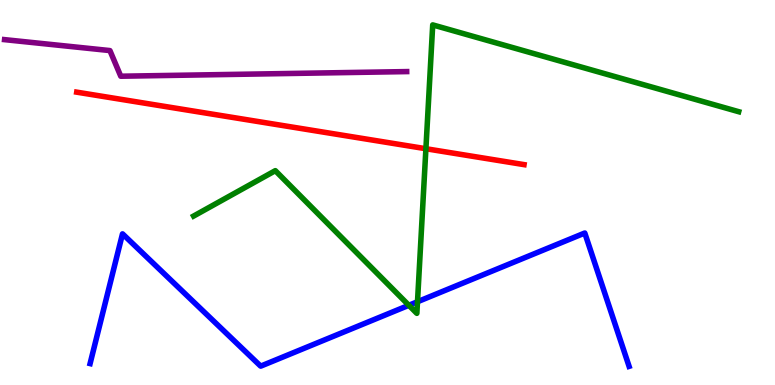[{'lines': ['blue', 'red'], 'intersections': []}, {'lines': ['green', 'red'], 'intersections': [{'x': 5.5, 'y': 6.14}]}, {'lines': ['purple', 'red'], 'intersections': []}, {'lines': ['blue', 'green'], 'intersections': [{'x': 5.28, 'y': 2.07}, {'x': 5.39, 'y': 2.16}]}, {'lines': ['blue', 'purple'], 'intersections': []}, {'lines': ['green', 'purple'], 'intersections': []}]